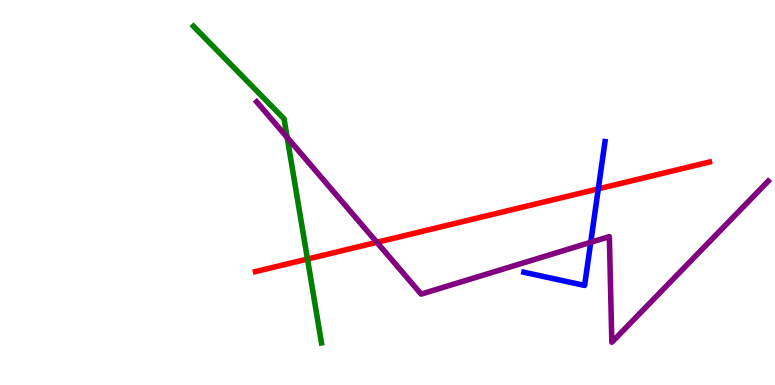[{'lines': ['blue', 'red'], 'intersections': [{'x': 7.72, 'y': 5.09}]}, {'lines': ['green', 'red'], 'intersections': [{'x': 3.97, 'y': 3.27}]}, {'lines': ['purple', 'red'], 'intersections': [{'x': 4.86, 'y': 3.71}]}, {'lines': ['blue', 'green'], 'intersections': []}, {'lines': ['blue', 'purple'], 'intersections': [{'x': 7.62, 'y': 3.71}]}, {'lines': ['green', 'purple'], 'intersections': [{'x': 3.71, 'y': 6.43}]}]